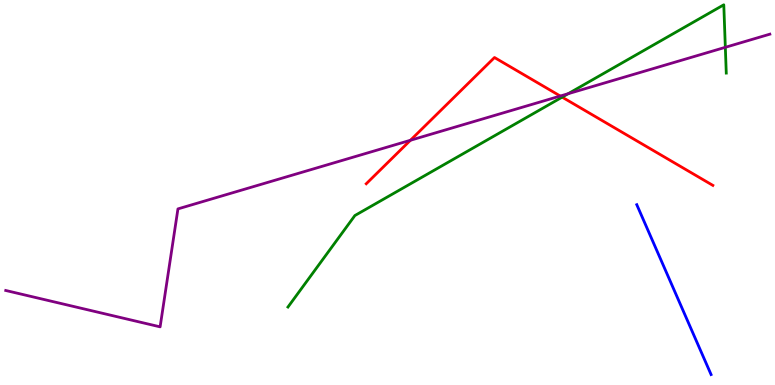[{'lines': ['blue', 'red'], 'intersections': []}, {'lines': ['green', 'red'], 'intersections': [{'x': 7.25, 'y': 7.48}]}, {'lines': ['purple', 'red'], 'intersections': [{'x': 5.3, 'y': 6.36}, {'x': 7.23, 'y': 7.51}]}, {'lines': ['blue', 'green'], 'intersections': []}, {'lines': ['blue', 'purple'], 'intersections': []}, {'lines': ['green', 'purple'], 'intersections': [{'x': 7.33, 'y': 7.57}, {'x': 9.36, 'y': 8.77}]}]